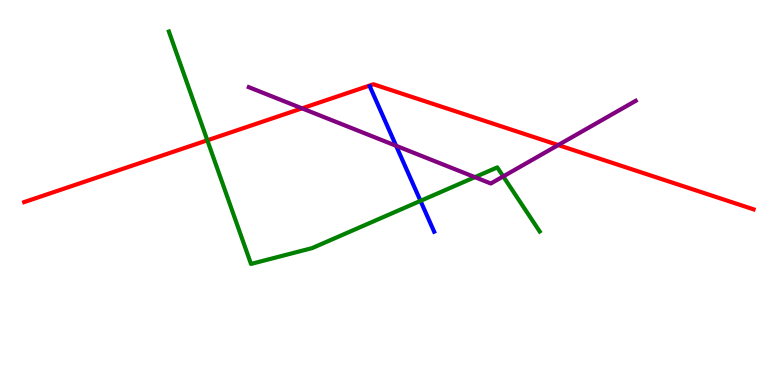[{'lines': ['blue', 'red'], 'intersections': []}, {'lines': ['green', 'red'], 'intersections': [{'x': 2.68, 'y': 6.36}]}, {'lines': ['purple', 'red'], 'intersections': [{'x': 3.9, 'y': 7.19}, {'x': 7.2, 'y': 6.23}]}, {'lines': ['blue', 'green'], 'intersections': [{'x': 5.43, 'y': 4.78}]}, {'lines': ['blue', 'purple'], 'intersections': [{'x': 5.11, 'y': 6.21}]}, {'lines': ['green', 'purple'], 'intersections': [{'x': 6.13, 'y': 5.4}, {'x': 6.49, 'y': 5.42}]}]